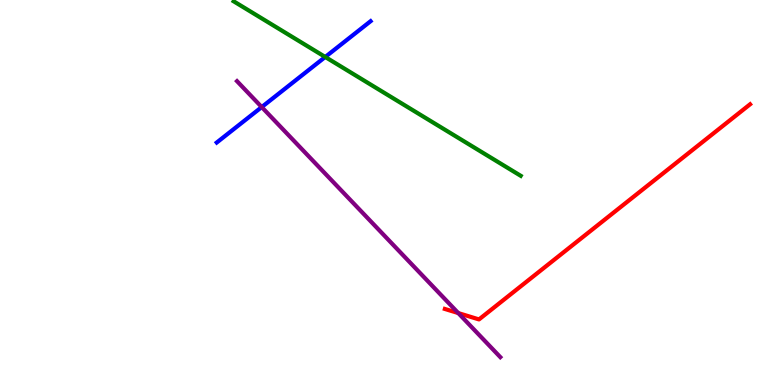[{'lines': ['blue', 'red'], 'intersections': []}, {'lines': ['green', 'red'], 'intersections': []}, {'lines': ['purple', 'red'], 'intersections': [{'x': 5.91, 'y': 1.87}]}, {'lines': ['blue', 'green'], 'intersections': [{'x': 4.2, 'y': 8.52}]}, {'lines': ['blue', 'purple'], 'intersections': [{'x': 3.38, 'y': 7.22}]}, {'lines': ['green', 'purple'], 'intersections': []}]